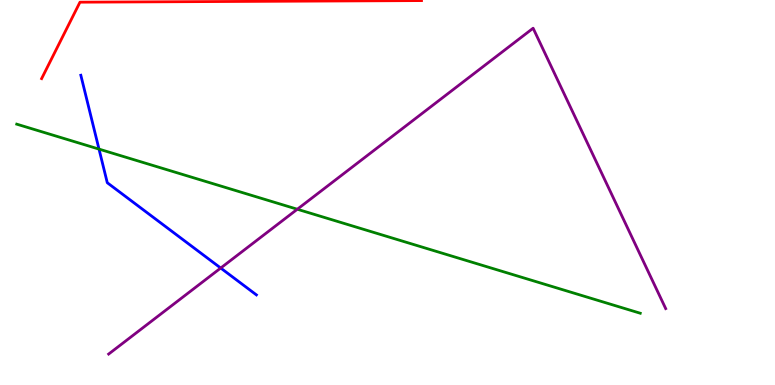[{'lines': ['blue', 'red'], 'intersections': []}, {'lines': ['green', 'red'], 'intersections': []}, {'lines': ['purple', 'red'], 'intersections': []}, {'lines': ['blue', 'green'], 'intersections': [{'x': 1.28, 'y': 6.13}]}, {'lines': ['blue', 'purple'], 'intersections': [{'x': 2.85, 'y': 3.04}]}, {'lines': ['green', 'purple'], 'intersections': [{'x': 3.84, 'y': 4.57}]}]